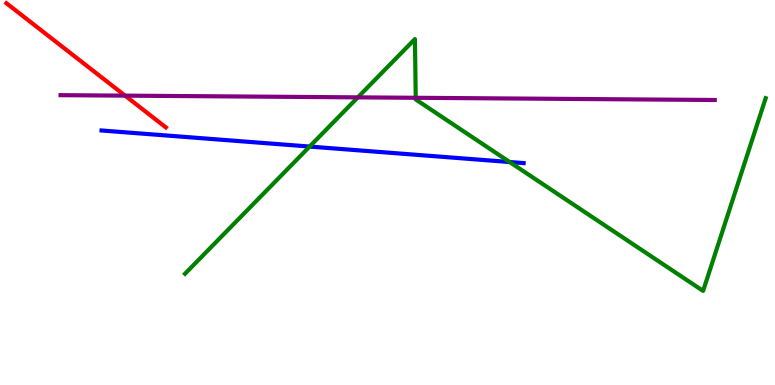[{'lines': ['blue', 'red'], 'intersections': []}, {'lines': ['green', 'red'], 'intersections': []}, {'lines': ['purple', 'red'], 'intersections': [{'x': 1.61, 'y': 7.52}]}, {'lines': ['blue', 'green'], 'intersections': [{'x': 4.0, 'y': 6.19}, {'x': 6.58, 'y': 5.79}]}, {'lines': ['blue', 'purple'], 'intersections': []}, {'lines': ['green', 'purple'], 'intersections': [{'x': 4.62, 'y': 7.47}, {'x': 5.36, 'y': 7.46}]}]